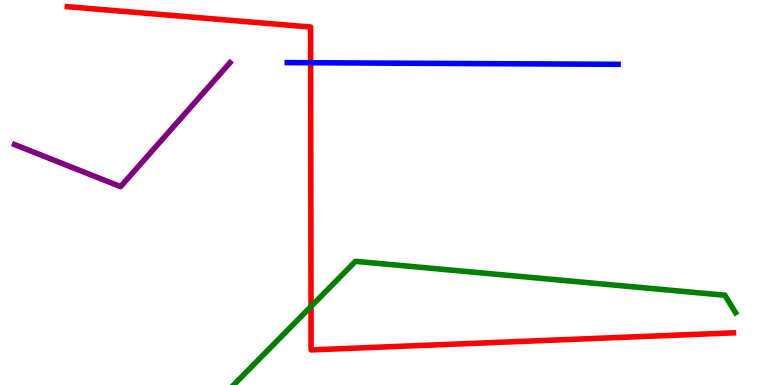[{'lines': ['blue', 'red'], 'intersections': [{'x': 4.01, 'y': 8.37}]}, {'lines': ['green', 'red'], 'intersections': [{'x': 4.01, 'y': 2.04}]}, {'lines': ['purple', 'red'], 'intersections': []}, {'lines': ['blue', 'green'], 'intersections': []}, {'lines': ['blue', 'purple'], 'intersections': []}, {'lines': ['green', 'purple'], 'intersections': []}]